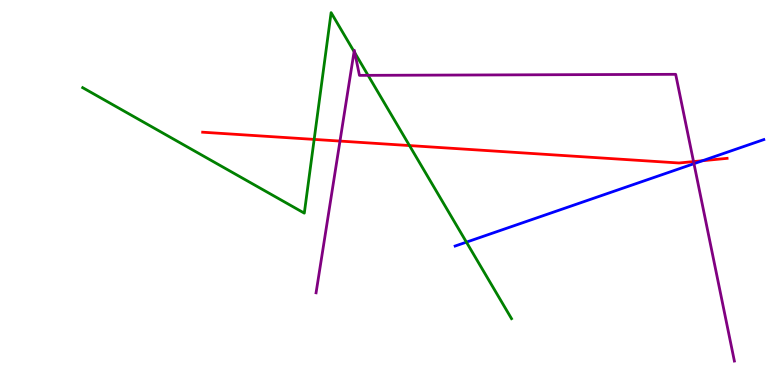[{'lines': ['blue', 'red'], 'intersections': [{'x': 9.06, 'y': 5.83}]}, {'lines': ['green', 'red'], 'intersections': [{'x': 4.05, 'y': 6.38}, {'x': 5.28, 'y': 6.22}]}, {'lines': ['purple', 'red'], 'intersections': [{'x': 4.39, 'y': 6.34}, {'x': 8.95, 'y': 5.8}]}, {'lines': ['blue', 'green'], 'intersections': [{'x': 6.02, 'y': 3.71}]}, {'lines': ['blue', 'purple'], 'intersections': [{'x': 8.95, 'y': 5.75}]}, {'lines': ['green', 'purple'], 'intersections': [{'x': 4.57, 'y': 8.66}, {'x': 4.58, 'y': 8.63}, {'x': 4.75, 'y': 8.04}]}]